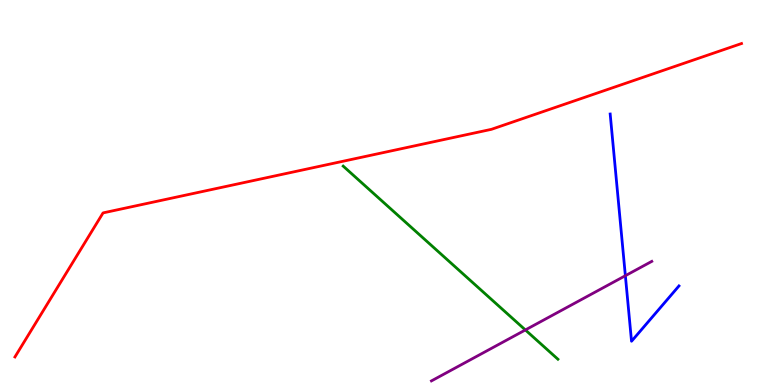[{'lines': ['blue', 'red'], 'intersections': []}, {'lines': ['green', 'red'], 'intersections': []}, {'lines': ['purple', 'red'], 'intersections': []}, {'lines': ['blue', 'green'], 'intersections': []}, {'lines': ['blue', 'purple'], 'intersections': [{'x': 8.07, 'y': 2.84}]}, {'lines': ['green', 'purple'], 'intersections': [{'x': 6.78, 'y': 1.43}]}]